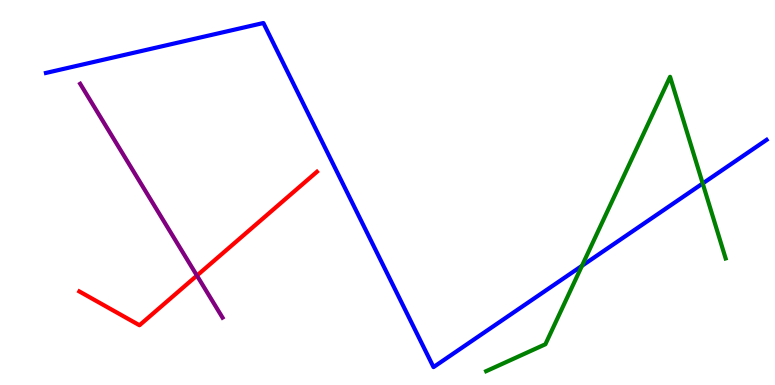[{'lines': ['blue', 'red'], 'intersections': []}, {'lines': ['green', 'red'], 'intersections': []}, {'lines': ['purple', 'red'], 'intersections': [{'x': 2.54, 'y': 2.84}]}, {'lines': ['blue', 'green'], 'intersections': [{'x': 7.51, 'y': 3.1}, {'x': 9.07, 'y': 5.24}]}, {'lines': ['blue', 'purple'], 'intersections': []}, {'lines': ['green', 'purple'], 'intersections': []}]